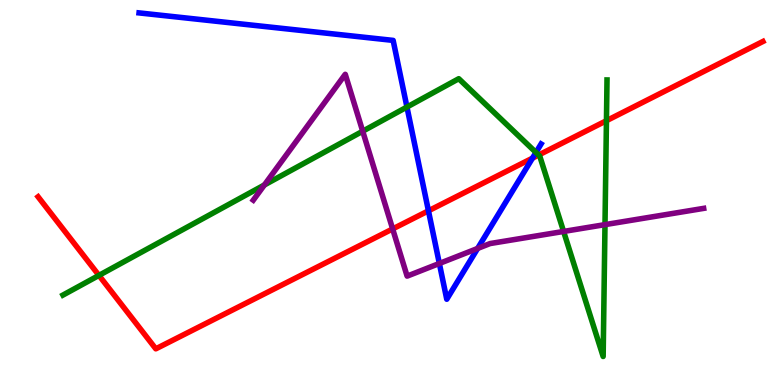[{'lines': ['blue', 'red'], 'intersections': [{'x': 5.53, 'y': 4.52}, {'x': 6.87, 'y': 5.89}]}, {'lines': ['green', 'red'], 'intersections': [{'x': 1.28, 'y': 2.85}, {'x': 6.95, 'y': 5.97}, {'x': 7.83, 'y': 6.86}]}, {'lines': ['purple', 'red'], 'intersections': [{'x': 5.07, 'y': 4.05}]}, {'lines': ['blue', 'green'], 'intersections': [{'x': 5.25, 'y': 7.22}, {'x': 6.92, 'y': 6.04}]}, {'lines': ['blue', 'purple'], 'intersections': [{'x': 5.67, 'y': 3.16}, {'x': 6.16, 'y': 3.55}]}, {'lines': ['green', 'purple'], 'intersections': [{'x': 3.41, 'y': 5.2}, {'x': 4.68, 'y': 6.59}, {'x': 7.27, 'y': 3.99}, {'x': 7.81, 'y': 4.17}]}]